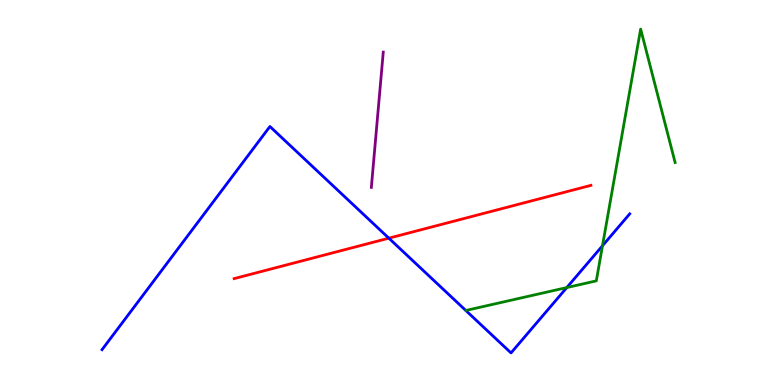[{'lines': ['blue', 'red'], 'intersections': [{'x': 5.02, 'y': 3.81}]}, {'lines': ['green', 'red'], 'intersections': []}, {'lines': ['purple', 'red'], 'intersections': []}, {'lines': ['blue', 'green'], 'intersections': [{'x': 7.31, 'y': 2.53}, {'x': 7.77, 'y': 3.62}]}, {'lines': ['blue', 'purple'], 'intersections': []}, {'lines': ['green', 'purple'], 'intersections': []}]